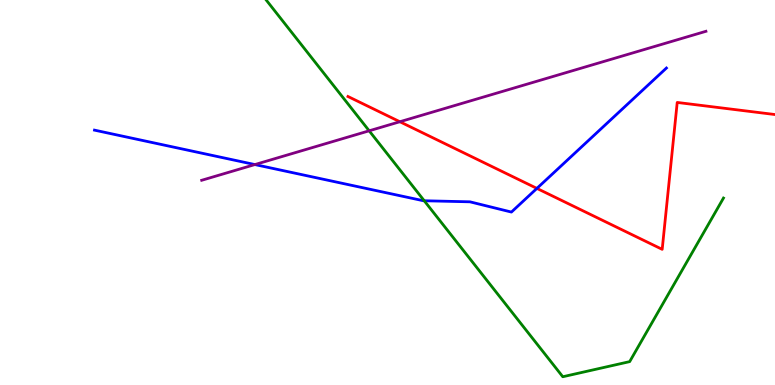[{'lines': ['blue', 'red'], 'intersections': [{'x': 6.93, 'y': 5.11}]}, {'lines': ['green', 'red'], 'intersections': []}, {'lines': ['purple', 'red'], 'intersections': [{'x': 5.16, 'y': 6.84}]}, {'lines': ['blue', 'green'], 'intersections': [{'x': 5.47, 'y': 4.79}]}, {'lines': ['blue', 'purple'], 'intersections': [{'x': 3.29, 'y': 5.73}]}, {'lines': ['green', 'purple'], 'intersections': [{'x': 4.76, 'y': 6.6}]}]